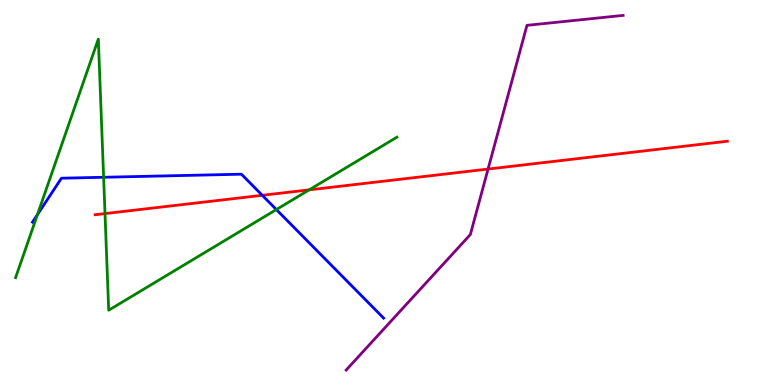[{'lines': ['blue', 'red'], 'intersections': [{'x': 3.38, 'y': 4.93}]}, {'lines': ['green', 'red'], 'intersections': [{'x': 1.35, 'y': 4.45}, {'x': 3.99, 'y': 5.07}]}, {'lines': ['purple', 'red'], 'intersections': [{'x': 6.3, 'y': 5.61}]}, {'lines': ['blue', 'green'], 'intersections': [{'x': 0.483, 'y': 4.43}, {'x': 1.34, 'y': 5.4}, {'x': 3.57, 'y': 4.56}]}, {'lines': ['blue', 'purple'], 'intersections': []}, {'lines': ['green', 'purple'], 'intersections': []}]